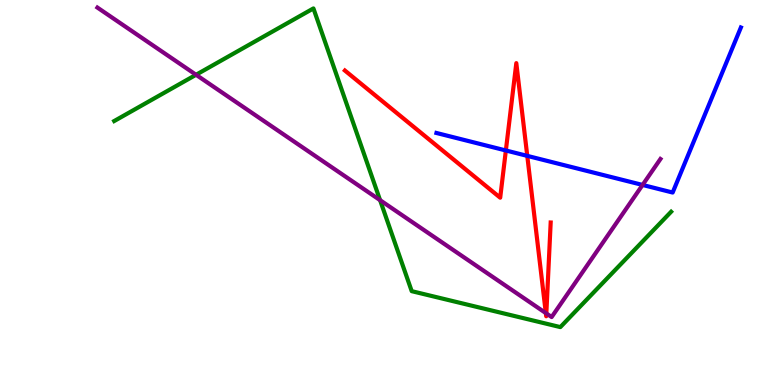[{'lines': ['blue', 'red'], 'intersections': [{'x': 6.53, 'y': 6.09}, {'x': 6.8, 'y': 5.95}]}, {'lines': ['green', 'red'], 'intersections': []}, {'lines': ['purple', 'red'], 'intersections': [{'x': 7.04, 'y': 1.87}, {'x': 7.05, 'y': 1.86}]}, {'lines': ['blue', 'green'], 'intersections': []}, {'lines': ['blue', 'purple'], 'intersections': [{'x': 8.29, 'y': 5.2}]}, {'lines': ['green', 'purple'], 'intersections': [{'x': 2.53, 'y': 8.06}, {'x': 4.9, 'y': 4.8}]}]